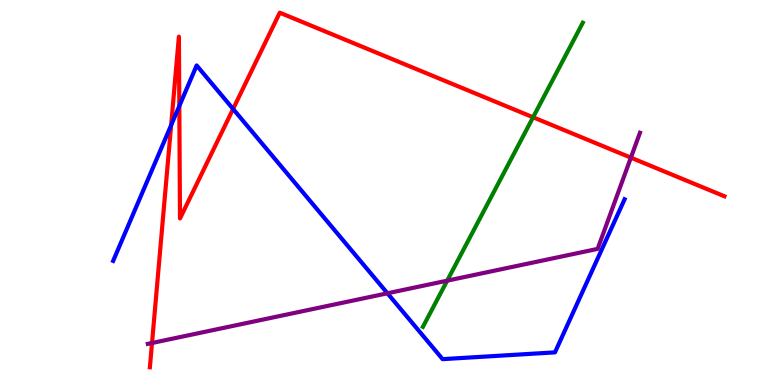[{'lines': ['blue', 'red'], 'intersections': [{'x': 2.21, 'y': 6.75}, {'x': 2.31, 'y': 7.25}, {'x': 3.01, 'y': 7.17}]}, {'lines': ['green', 'red'], 'intersections': [{'x': 6.88, 'y': 6.95}]}, {'lines': ['purple', 'red'], 'intersections': [{'x': 1.96, 'y': 1.09}, {'x': 8.14, 'y': 5.91}]}, {'lines': ['blue', 'green'], 'intersections': []}, {'lines': ['blue', 'purple'], 'intersections': [{'x': 5.0, 'y': 2.38}]}, {'lines': ['green', 'purple'], 'intersections': [{'x': 5.77, 'y': 2.71}]}]